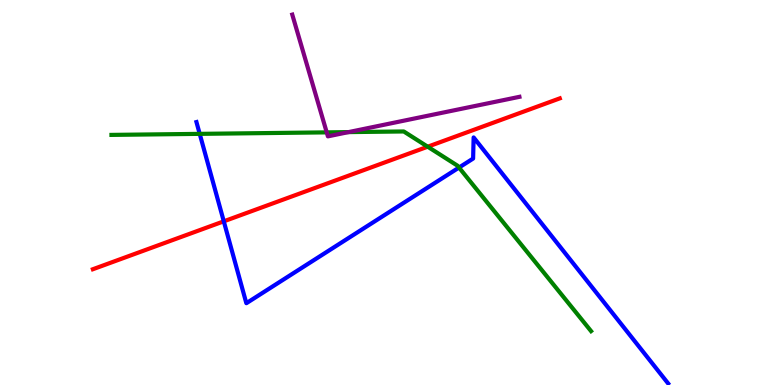[{'lines': ['blue', 'red'], 'intersections': [{'x': 2.89, 'y': 4.25}]}, {'lines': ['green', 'red'], 'intersections': [{'x': 5.52, 'y': 6.19}]}, {'lines': ['purple', 'red'], 'intersections': []}, {'lines': ['blue', 'green'], 'intersections': [{'x': 2.58, 'y': 6.52}, {'x': 5.92, 'y': 5.65}]}, {'lines': ['blue', 'purple'], 'intersections': []}, {'lines': ['green', 'purple'], 'intersections': [{'x': 4.22, 'y': 6.56}, {'x': 4.5, 'y': 6.57}]}]